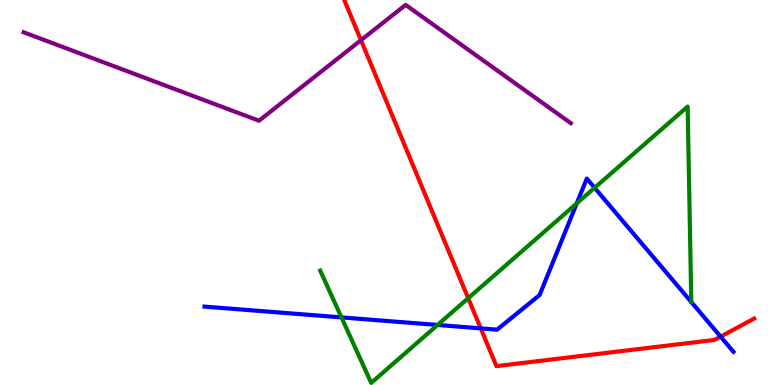[{'lines': ['blue', 'red'], 'intersections': [{'x': 6.2, 'y': 1.47}, {'x': 9.3, 'y': 1.26}]}, {'lines': ['green', 'red'], 'intersections': [{'x': 6.04, 'y': 2.25}]}, {'lines': ['purple', 'red'], 'intersections': [{'x': 4.66, 'y': 8.96}]}, {'lines': ['blue', 'green'], 'intersections': [{'x': 4.41, 'y': 1.76}, {'x': 5.65, 'y': 1.56}, {'x': 7.44, 'y': 4.72}, {'x': 7.67, 'y': 5.12}]}, {'lines': ['blue', 'purple'], 'intersections': []}, {'lines': ['green', 'purple'], 'intersections': []}]